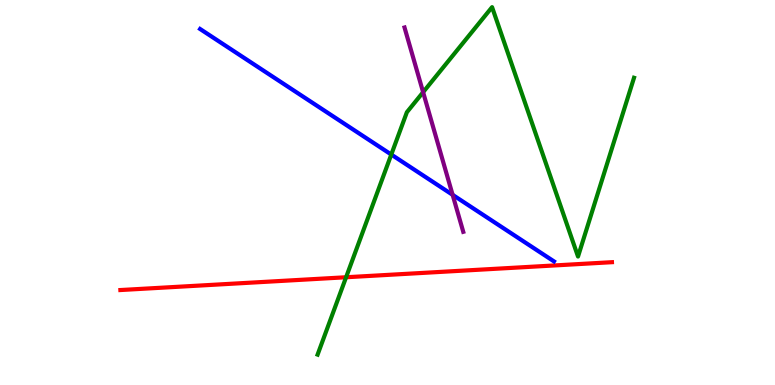[{'lines': ['blue', 'red'], 'intersections': []}, {'lines': ['green', 'red'], 'intersections': [{'x': 4.47, 'y': 2.8}]}, {'lines': ['purple', 'red'], 'intersections': []}, {'lines': ['blue', 'green'], 'intersections': [{'x': 5.05, 'y': 5.99}]}, {'lines': ['blue', 'purple'], 'intersections': [{'x': 5.84, 'y': 4.94}]}, {'lines': ['green', 'purple'], 'intersections': [{'x': 5.46, 'y': 7.61}]}]